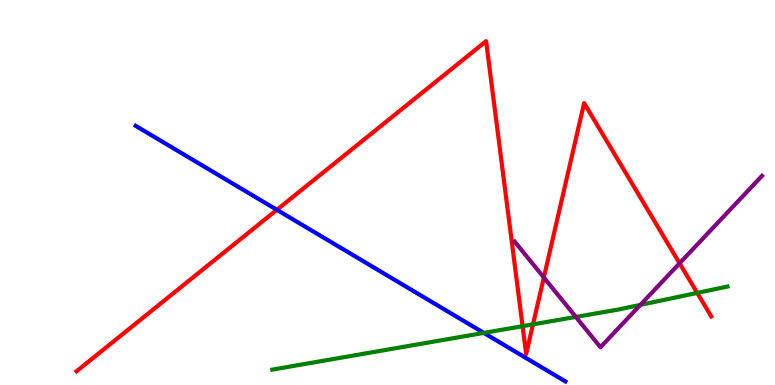[{'lines': ['blue', 'red'], 'intersections': [{'x': 3.57, 'y': 4.55}]}, {'lines': ['green', 'red'], 'intersections': [{'x': 6.74, 'y': 1.53}, {'x': 6.88, 'y': 1.57}, {'x': 9.0, 'y': 2.39}]}, {'lines': ['purple', 'red'], 'intersections': [{'x': 7.02, 'y': 2.79}, {'x': 8.77, 'y': 3.16}]}, {'lines': ['blue', 'green'], 'intersections': [{'x': 6.24, 'y': 1.35}]}, {'lines': ['blue', 'purple'], 'intersections': []}, {'lines': ['green', 'purple'], 'intersections': [{'x': 7.43, 'y': 1.77}, {'x': 8.26, 'y': 2.08}]}]